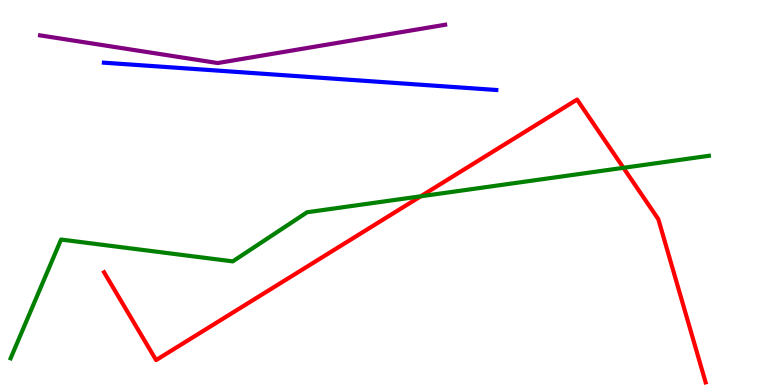[{'lines': ['blue', 'red'], 'intersections': []}, {'lines': ['green', 'red'], 'intersections': [{'x': 5.43, 'y': 4.9}, {'x': 8.04, 'y': 5.64}]}, {'lines': ['purple', 'red'], 'intersections': []}, {'lines': ['blue', 'green'], 'intersections': []}, {'lines': ['blue', 'purple'], 'intersections': []}, {'lines': ['green', 'purple'], 'intersections': []}]